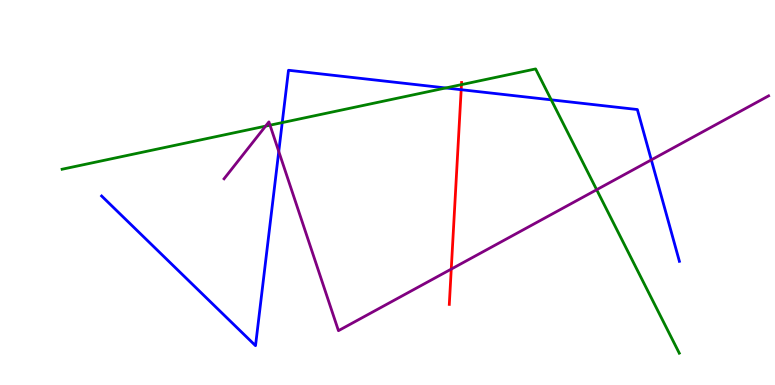[{'lines': ['blue', 'red'], 'intersections': [{'x': 5.95, 'y': 7.67}]}, {'lines': ['green', 'red'], 'intersections': [{'x': 5.95, 'y': 7.8}]}, {'lines': ['purple', 'red'], 'intersections': [{'x': 5.82, 'y': 3.01}]}, {'lines': ['blue', 'green'], 'intersections': [{'x': 3.64, 'y': 6.82}, {'x': 5.75, 'y': 7.72}, {'x': 7.11, 'y': 7.41}]}, {'lines': ['blue', 'purple'], 'intersections': [{'x': 3.6, 'y': 6.07}, {'x': 8.4, 'y': 5.85}]}, {'lines': ['green', 'purple'], 'intersections': [{'x': 3.43, 'y': 6.72}, {'x': 3.48, 'y': 6.75}, {'x': 7.7, 'y': 5.07}]}]